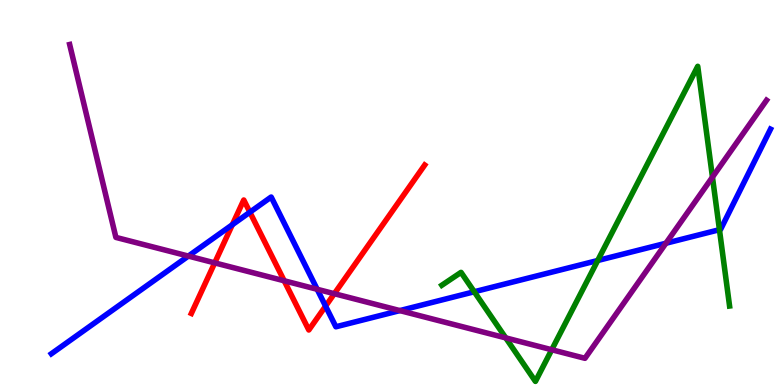[{'lines': ['blue', 'red'], 'intersections': [{'x': 3.0, 'y': 4.16}, {'x': 3.22, 'y': 4.49}, {'x': 4.2, 'y': 2.05}]}, {'lines': ['green', 'red'], 'intersections': []}, {'lines': ['purple', 'red'], 'intersections': [{'x': 2.77, 'y': 3.17}, {'x': 3.67, 'y': 2.71}, {'x': 4.31, 'y': 2.37}]}, {'lines': ['blue', 'green'], 'intersections': [{'x': 6.12, 'y': 2.42}, {'x': 7.71, 'y': 3.23}, {'x': 9.28, 'y': 4.03}]}, {'lines': ['blue', 'purple'], 'intersections': [{'x': 2.43, 'y': 3.35}, {'x': 4.09, 'y': 2.49}, {'x': 5.16, 'y': 1.93}, {'x': 8.59, 'y': 3.68}]}, {'lines': ['green', 'purple'], 'intersections': [{'x': 6.53, 'y': 1.22}, {'x': 7.12, 'y': 0.916}, {'x': 9.19, 'y': 5.4}]}]